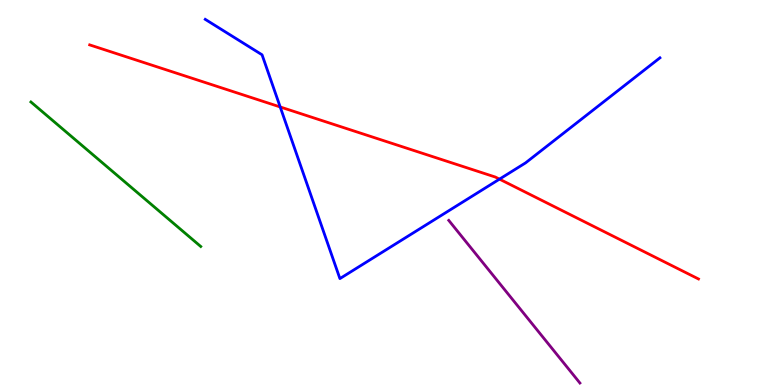[{'lines': ['blue', 'red'], 'intersections': [{'x': 3.62, 'y': 7.22}, {'x': 6.44, 'y': 5.35}]}, {'lines': ['green', 'red'], 'intersections': []}, {'lines': ['purple', 'red'], 'intersections': []}, {'lines': ['blue', 'green'], 'intersections': []}, {'lines': ['blue', 'purple'], 'intersections': []}, {'lines': ['green', 'purple'], 'intersections': []}]